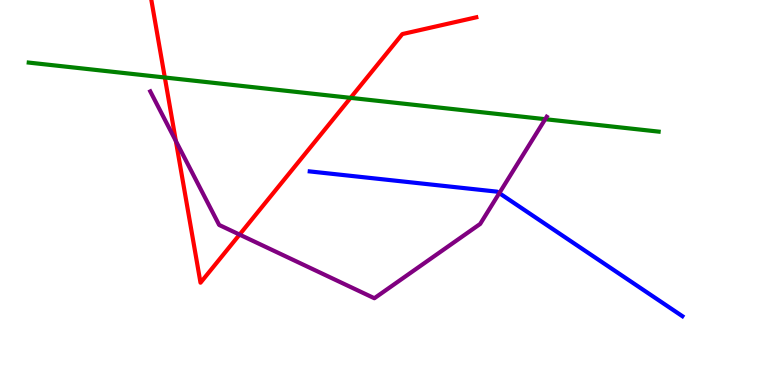[{'lines': ['blue', 'red'], 'intersections': []}, {'lines': ['green', 'red'], 'intersections': [{'x': 2.13, 'y': 7.99}, {'x': 4.52, 'y': 7.46}]}, {'lines': ['purple', 'red'], 'intersections': [{'x': 2.27, 'y': 6.34}, {'x': 3.09, 'y': 3.91}]}, {'lines': ['blue', 'green'], 'intersections': []}, {'lines': ['blue', 'purple'], 'intersections': [{'x': 6.44, 'y': 4.98}]}, {'lines': ['green', 'purple'], 'intersections': [{'x': 7.03, 'y': 6.9}]}]